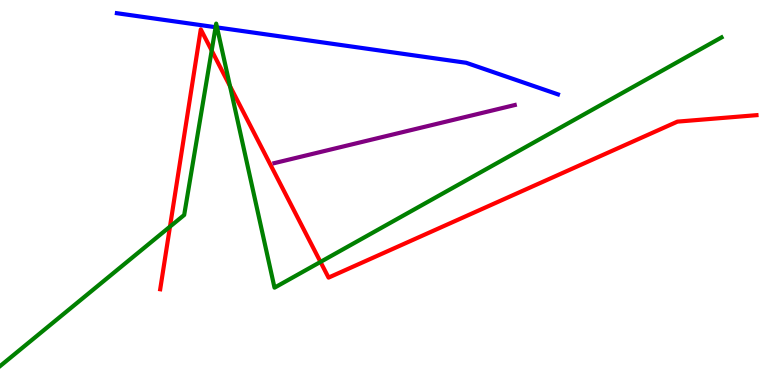[{'lines': ['blue', 'red'], 'intersections': []}, {'lines': ['green', 'red'], 'intersections': [{'x': 2.19, 'y': 4.11}, {'x': 2.73, 'y': 8.69}, {'x': 2.97, 'y': 7.76}, {'x': 4.14, 'y': 3.2}]}, {'lines': ['purple', 'red'], 'intersections': []}, {'lines': ['blue', 'green'], 'intersections': [{'x': 2.78, 'y': 9.29}, {'x': 2.8, 'y': 9.29}]}, {'lines': ['blue', 'purple'], 'intersections': []}, {'lines': ['green', 'purple'], 'intersections': []}]